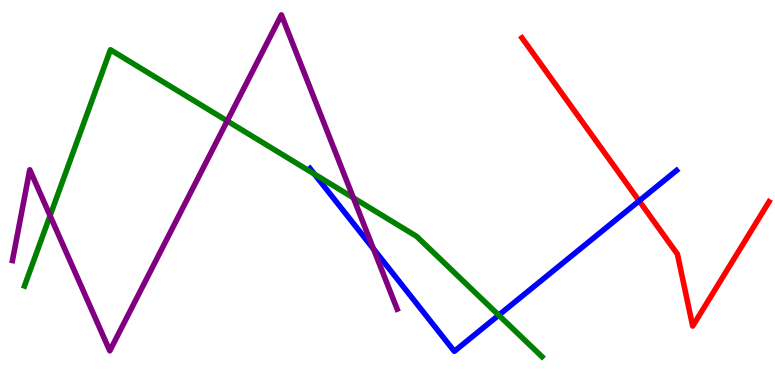[{'lines': ['blue', 'red'], 'intersections': [{'x': 8.25, 'y': 4.78}]}, {'lines': ['green', 'red'], 'intersections': []}, {'lines': ['purple', 'red'], 'intersections': []}, {'lines': ['blue', 'green'], 'intersections': [{'x': 4.06, 'y': 5.48}, {'x': 6.44, 'y': 1.81}]}, {'lines': ['blue', 'purple'], 'intersections': [{'x': 4.82, 'y': 3.54}]}, {'lines': ['green', 'purple'], 'intersections': [{'x': 0.646, 'y': 4.4}, {'x': 2.93, 'y': 6.86}, {'x': 4.56, 'y': 4.86}]}]